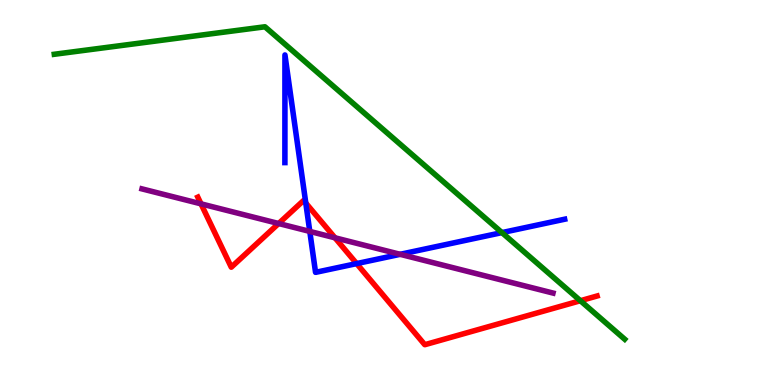[{'lines': ['blue', 'red'], 'intersections': [{'x': 3.95, 'y': 4.73}, {'x': 4.6, 'y': 3.15}]}, {'lines': ['green', 'red'], 'intersections': [{'x': 7.49, 'y': 2.19}]}, {'lines': ['purple', 'red'], 'intersections': [{'x': 2.59, 'y': 4.71}, {'x': 3.6, 'y': 4.19}, {'x': 4.32, 'y': 3.82}]}, {'lines': ['blue', 'green'], 'intersections': [{'x': 6.48, 'y': 3.96}]}, {'lines': ['blue', 'purple'], 'intersections': [{'x': 4.0, 'y': 3.99}, {'x': 5.16, 'y': 3.39}]}, {'lines': ['green', 'purple'], 'intersections': []}]